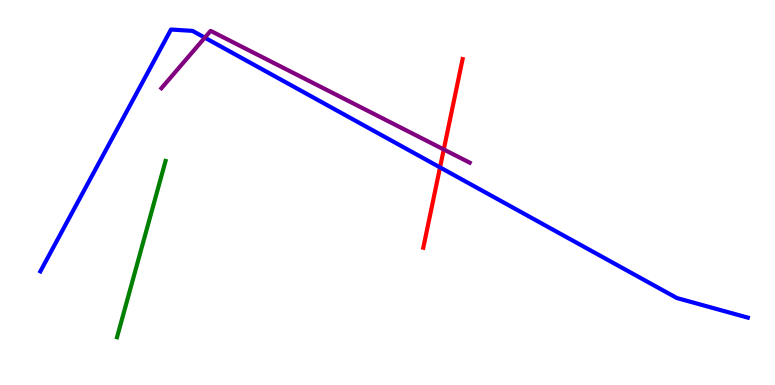[{'lines': ['blue', 'red'], 'intersections': [{'x': 5.68, 'y': 5.65}]}, {'lines': ['green', 'red'], 'intersections': []}, {'lines': ['purple', 'red'], 'intersections': [{'x': 5.73, 'y': 6.12}]}, {'lines': ['blue', 'green'], 'intersections': []}, {'lines': ['blue', 'purple'], 'intersections': [{'x': 2.64, 'y': 9.02}]}, {'lines': ['green', 'purple'], 'intersections': []}]